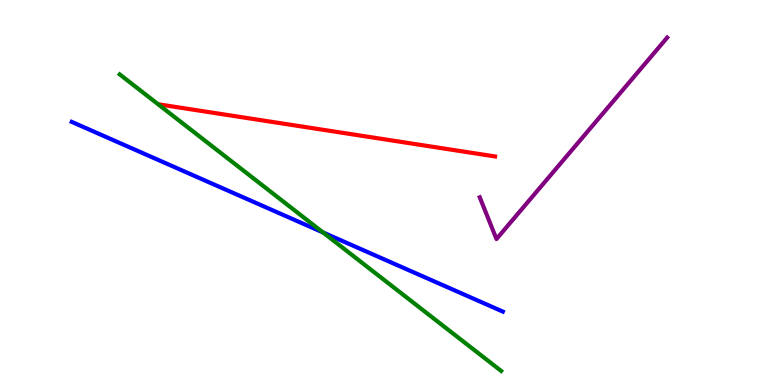[{'lines': ['blue', 'red'], 'intersections': []}, {'lines': ['green', 'red'], 'intersections': []}, {'lines': ['purple', 'red'], 'intersections': []}, {'lines': ['blue', 'green'], 'intersections': [{'x': 4.17, 'y': 3.96}]}, {'lines': ['blue', 'purple'], 'intersections': []}, {'lines': ['green', 'purple'], 'intersections': []}]